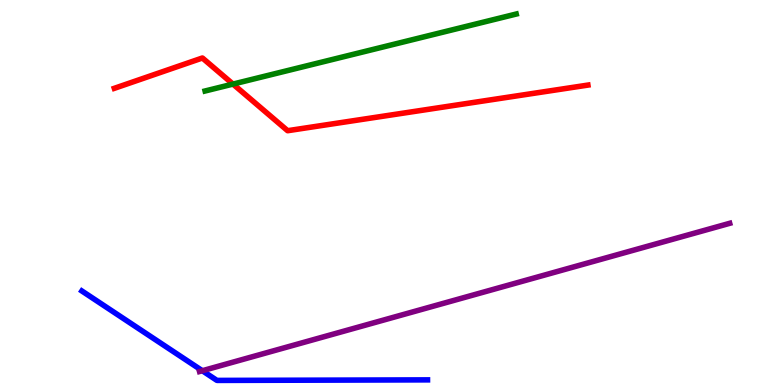[{'lines': ['blue', 'red'], 'intersections': []}, {'lines': ['green', 'red'], 'intersections': [{'x': 3.01, 'y': 7.82}]}, {'lines': ['purple', 'red'], 'intersections': []}, {'lines': ['blue', 'green'], 'intersections': []}, {'lines': ['blue', 'purple'], 'intersections': [{'x': 2.61, 'y': 0.371}]}, {'lines': ['green', 'purple'], 'intersections': []}]